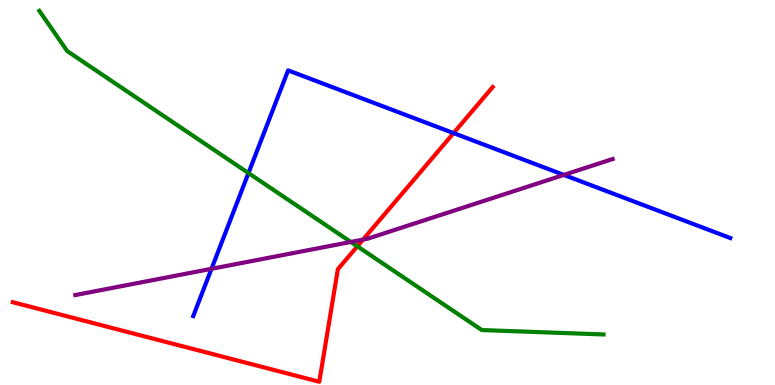[{'lines': ['blue', 'red'], 'intersections': [{'x': 5.85, 'y': 6.54}]}, {'lines': ['green', 'red'], 'intersections': [{'x': 4.61, 'y': 3.6}]}, {'lines': ['purple', 'red'], 'intersections': [{'x': 4.68, 'y': 3.78}]}, {'lines': ['blue', 'green'], 'intersections': [{'x': 3.21, 'y': 5.5}]}, {'lines': ['blue', 'purple'], 'intersections': [{'x': 2.73, 'y': 3.02}, {'x': 7.28, 'y': 5.46}]}, {'lines': ['green', 'purple'], 'intersections': [{'x': 4.53, 'y': 3.72}]}]